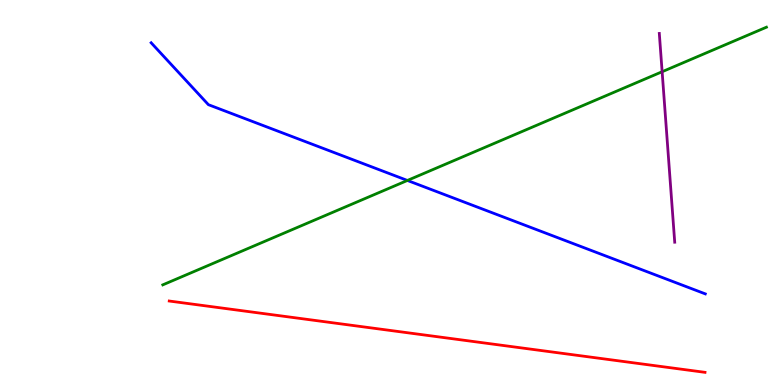[{'lines': ['blue', 'red'], 'intersections': []}, {'lines': ['green', 'red'], 'intersections': []}, {'lines': ['purple', 'red'], 'intersections': []}, {'lines': ['blue', 'green'], 'intersections': [{'x': 5.26, 'y': 5.31}]}, {'lines': ['blue', 'purple'], 'intersections': []}, {'lines': ['green', 'purple'], 'intersections': [{'x': 8.54, 'y': 8.14}]}]